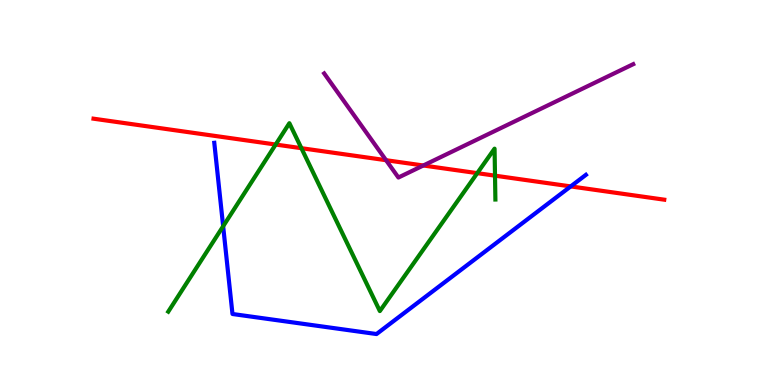[{'lines': ['blue', 'red'], 'intersections': [{'x': 7.36, 'y': 5.16}]}, {'lines': ['green', 'red'], 'intersections': [{'x': 3.56, 'y': 6.25}, {'x': 3.89, 'y': 6.15}, {'x': 6.16, 'y': 5.5}, {'x': 6.39, 'y': 5.44}]}, {'lines': ['purple', 'red'], 'intersections': [{'x': 4.98, 'y': 5.84}, {'x': 5.46, 'y': 5.7}]}, {'lines': ['blue', 'green'], 'intersections': [{'x': 2.88, 'y': 4.12}]}, {'lines': ['blue', 'purple'], 'intersections': []}, {'lines': ['green', 'purple'], 'intersections': []}]